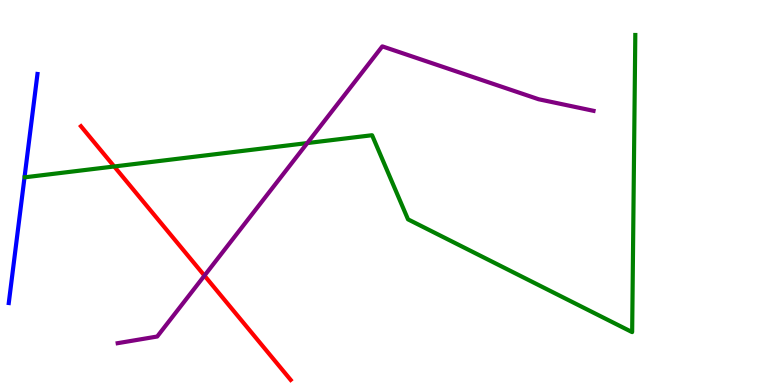[{'lines': ['blue', 'red'], 'intersections': []}, {'lines': ['green', 'red'], 'intersections': [{'x': 1.47, 'y': 5.68}]}, {'lines': ['purple', 'red'], 'intersections': [{'x': 2.64, 'y': 2.84}]}, {'lines': ['blue', 'green'], 'intersections': []}, {'lines': ['blue', 'purple'], 'intersections': []}, {'lines': ['green', 'purple'], 'intersections': [{'x': 3.97, 'y': 6.28}]}]